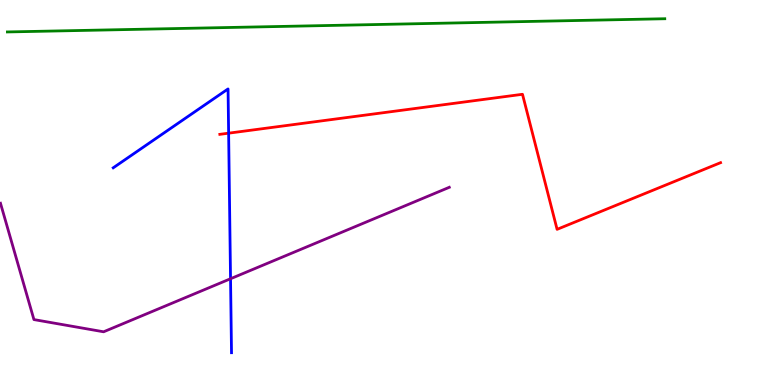[{'lines': ['blue', 'red'], 'intersections': [{'x': 2.95, 'y': 6.54}]}, {'lines': ['green', 'red'], 'intersections': []}, {'lines': ['purple', 'red'], 'intersections': []}, {'lines': ['blue', 'green'], 'intersections': []}, {'lines': ['blue', 'purple'], 'intersections': [{'x': 2.97, 'y': 2.76}]}, {'lines': ['green', 'purple'], 'intersections': []}]